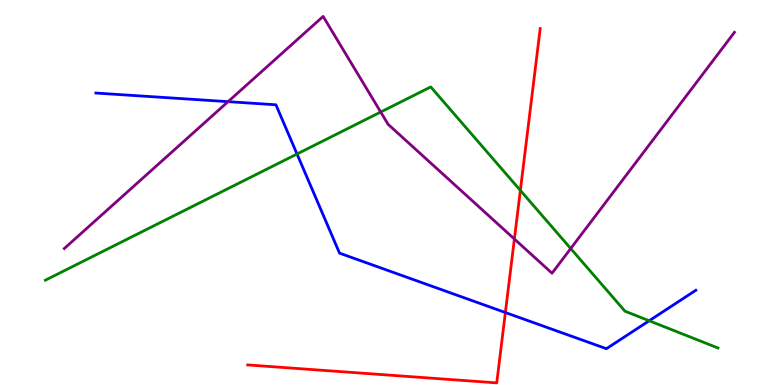[{'lines': ['blue', 'red'], 'intersections': [{'x': 6.52, 'y': 1.88}]}, {'lines': ['green', 'red'], 'intersections': [{'x': 6.71, 'y': 5.05}]}, {'lines': ['purple', 'red'], 'intersections': [{'x': 6.64, 'y': 3.79}]}, {'lines': ['blue', 'green'], 'intersections': [{'x': 3.83, 'y': 6.0}, {'x': 8.38, 'y': 1.67}]}, {'lines': ['blue', 'purple'], 'intersections': [{'x': 2.94, 'y': 7.36}]}, {'lines': ['green', 'purple'], 'intersections': [{'x': 4.91, 'y': 7.09}, {'x': 7.36, 'y': 3.54}]}]